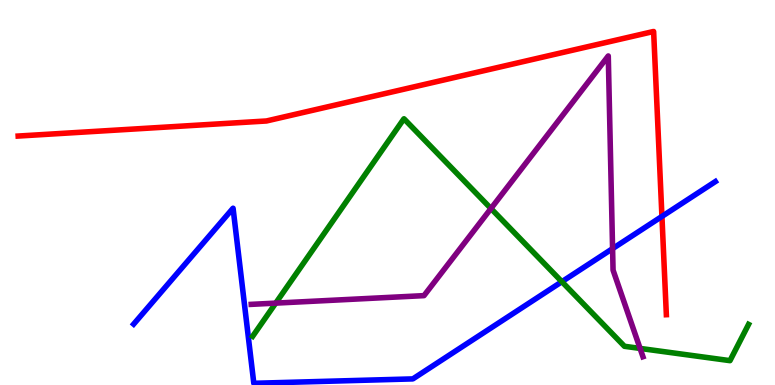[{'lines': ['blue', 'red'], 'intersections': [{'x': 8.54, 'y': 4.38}]}, {'lines': ['green', 'red'], 'intersections': []}, {'lines': ['purple', 'red'], 'intersections': []}, {'lines': ['blue', 'green'], 'intersections': [{'x': 7.25, 'y': 2.68}]}, {'lines': ['blue', 'purple'], 'intersections': [{'x': 7.9, 'y': 3.54}]}, {'lines': ['green', 'purple'], 'intersections': [{'x': 3.56, 'y': 2.13}, {'x': 6.33, 'y': 4.58}, {'x': 8.26, 'y': 0.95}]}]